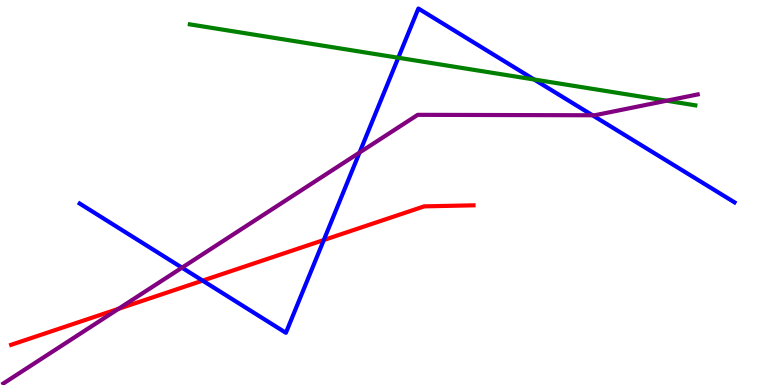[{'lines': ['blue', 'red'], 'intersections': [{'x': 2.61, 'y': 2.71}, {'x': 4.18, 'y': 3.77}]}, {'lines': ['green', 'red'], 'intersections': []}, {'lines': ['purple', 'red'], 'intersections': [{'x': 1.53, 'y': 1.98}]}, {'lines': ['blue', 'green'], 'intersections': [{'x': 5.14, 'y': 8.5}, {'x': 6.89, 'y': 7.93}]}, {'lines': ['blue', 'purple'], 'intersections': [{'x': 2.35, 'y': 3.05}, {'x': 4.64, 'y': 6.04}, {'x': 7.64, 'y': 7.01}]}, {'lines': ['green', 'purple'], 'intersections': [{'x': 8.6, 'y': 7.38}]}]